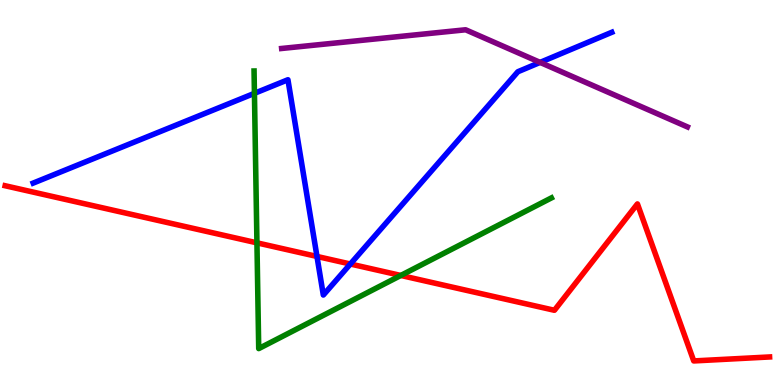[{'lines': ['blue', 'red'], 'intersections': [{'x': 4.09, 'y': 3.34}, {'x': 4.52, 'y': 3.14}]}, {'lines': ['green', 'red'], 'intersections': [{'x': 3.32, 'y': 3.69}, {'x': 5.17, 'y': 2.85}]}, {'lines': ['purple', 'red'], 'intersections': []}, {'lines': ['blue', 'green'], 'intersections': [{'x': 3.28, 'y': 7.58}]}, {'lines': ['blue', 'purple'], 'intersections': [{'x': 6.97, 'y': 8.38}]}, {'lines': ['green', 'purple'], 'intersections': []}]